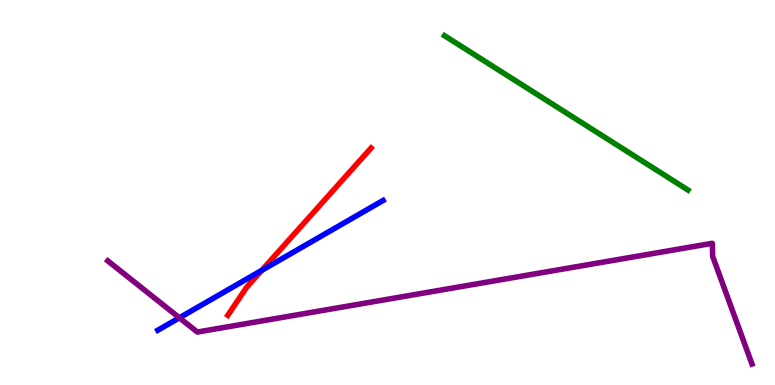[{'lines': ['blue', 'red'], 'intersections': [{'x': 3.38, 'y': 2.98}]}, {'lines': ['green', 'red'], 'intersections': []}, {'lines': ['purple', 'red'], 'intersections': []}, {'lines': ['blue', 'green'], 'intersections': []}, {'lines': ['blue', 'purple'], 'intersections': [{'x': 2.31, 'y': 1.75}]}, {'lines': ['green', 'purple'], 'intersections': []}]